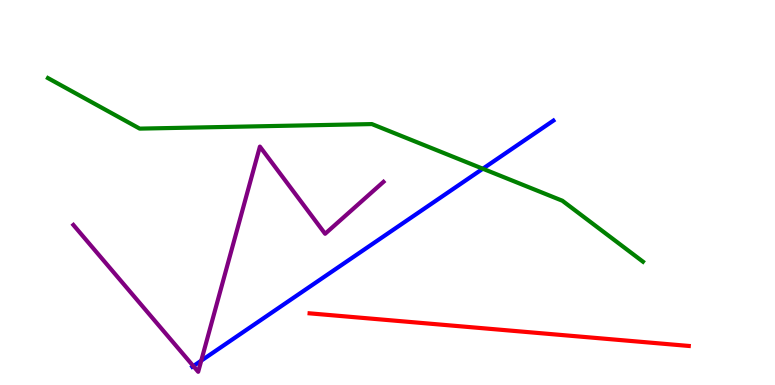[{'lines': ['blue', 'red'], 'intersections': []}, {'lines': ['green', 'red'], 'intersections': []}, {'lines': ['purple', 'red'], 'intersections': []}, {'lines': ['blue', 'green'], 'intersections': [{'x': 6.23, 'y': 5.62}]}, {'lines': ['blue', 'purple'], 'intersections': [{'x': 2.49, 'y': 0.492}, {'x': 2.6, 'y': 0.632}]}, {'lines': ['green', 'purple'], 'intersections': []}]